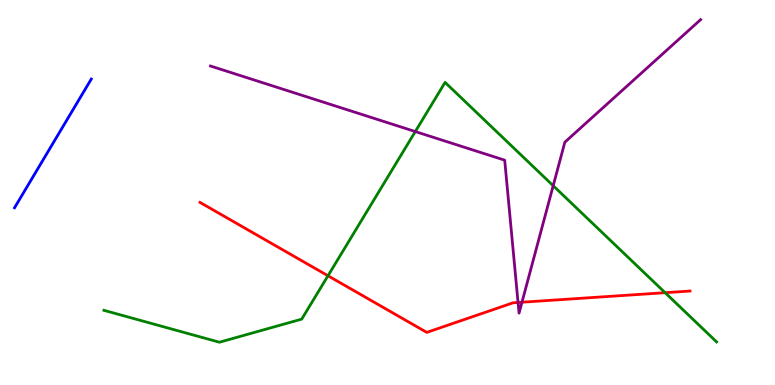[{'lines': ['blue', 'red'], 'intersections': []}, {'lines': ['green', 'red'], 'intersections': [{'x': 4.23, 'y': 2.84}, {'x': 8.58, 'y': 2.4}]}, {'lines': ['purple', 'red'], 'intersections': [{'x': 6.68, 'y': 2.14}, {'x': 6.74, 'y': 2.15}]}, {'lines': ['blue', 'green'], 'intersections': []}, {'lines': ['blue', 'purple'], 'intersections': []}, {'lines': ['green', 'purple'], 'intersections': [{'x': 5.36, 'y': 6.58}, {'x': 7.14, 'y': 5.18}]}]